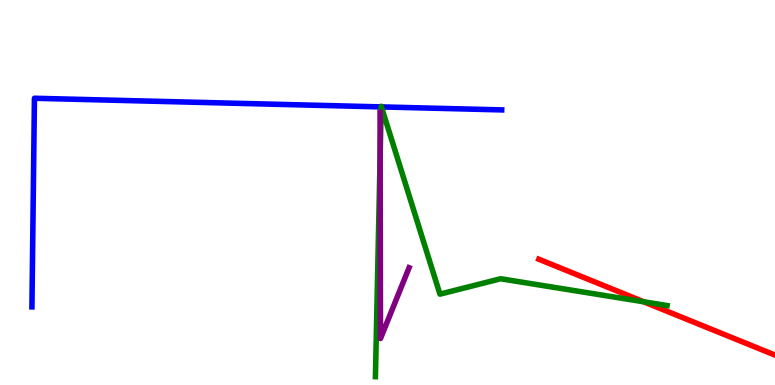[{'lines': ['blue', 'red'], 'intersections': []}, {'lines': ['green', 'red'], 'intersections': [{'x': 8.31, 'y': 2.16}]}, {'lines': ['purple', 'red'], 'intersections': []}, {'lines': ['blue', 'green'], 'intersections': [{'x': 4.92, 'y': 7.22}, {'x': 4.92, 'y': 7.22}]}, {'lines': ['blue', 'purple'], 'intersections': []}, {'lines': ['green', 'purple'], 'intersections': [{'x': 4.91, 'y': 5.94}]}]